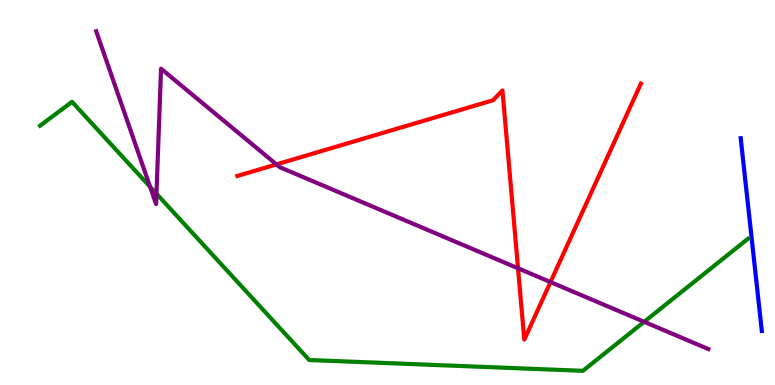[{'lines': ['blue', 'red'], 'intersections': []}, {'lines': ['green', 'red'], 'intersections': []}, {'lines': ['purple', 'red'], 'intersections': [{'x': 3.57, 'y': 5.73}, {'x': 6.68, 'y': 3.03}, {'x': 7.1, 'y': 2.67}]}, {'lines': ['blue', 'green'], 'intersections': []}, {'lines': ['blue', 'purple'], 'intersections': []}, {'lines': ['green', 'purple'], 'intersections': [{'x': 1.94, 'y': 5.15}, {'x': 2.02, 'y': 4.97}, {'x': 8.31, 'y': 1.64}]}]